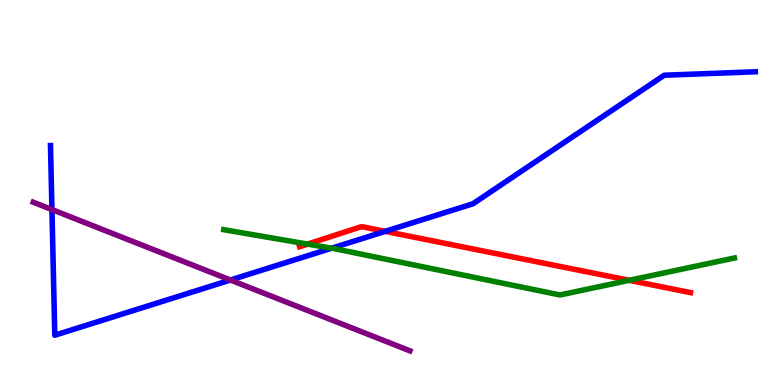[{'lines': ['blue', 'red'], 'intersections': [{'x': 4.97, 'y': 3.99}]}, {'lines': ['green', 'red'], 'intersections': [{'x': 3.97, 'y': 3.66}, {'x': 8.12, 'y': 2.72}]}, {'lines': ['purple', 'red'], 'intersections': []}, {'lines': ['blue', 'green'], 'intersections': [{'x': 4.28, 'y': 3.55}]}, {'lines': ['blue', 'purple'], 'intersections': [{'x': 0.67, 'y': 4.56}, {'x': 2.97, 'y': 2.73}]}, {'lines': ['green', 'purple'], 'intersections': []}]